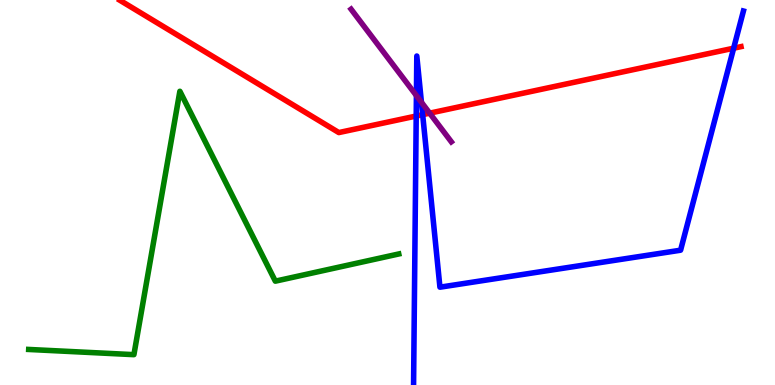[{'lines': ['blue', 'red'], 'intersections': [{'x': 5.37, 'y': 6.99}, {'x': 5.45, 'y': 7.02}, {'x': 9.47, 'y': 8.75}]}, {'lines': ['green', 'red'], 'intersections': []}, {'lines': ['purple', 'red'], 'intersections': [{'x': 5.54, 'y': 7.06}]}, {'lines': ['blue', 'green'], 'intersections': []}, {'lines': ['blue', 'purple'], 'intersections': [{'x': 5.37, 'y': 7.52}, {'x': 5.44, 'y': 7.34}]}, {'lines': ['green', 'purple'], 'intersections': []}]